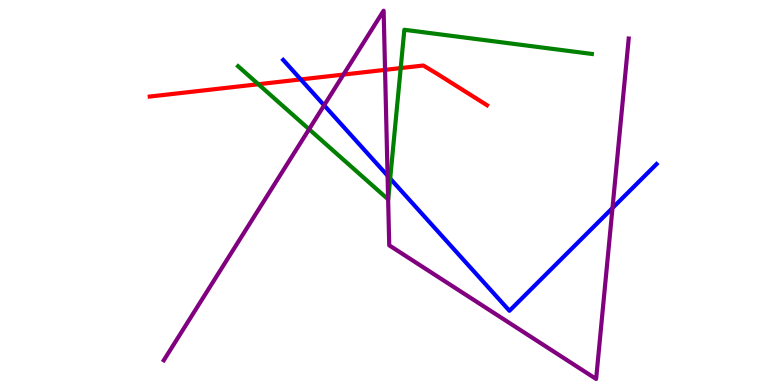[{'lines': ['blue', 'red'], 'intersections': [{'x': 3.88, 'y': 7.94}]}, {'lines': ['green', 'red'], 'intersections': [{'x': 3.33, 'y': 7.81}, {'x': 5.17, 'y': 8.23}]}, {'lines': ['purple', 'red'], 'intersections': [{'x': 4.43, 'y': 8.06}, {'x': 4.97, 'y': 8.19}]}, {'lines': ['blue', 'green'], 'intersections': [{'x': 5.03, 'y': 5.36}]}, {'lines': ['blue', 'purple'], 'intersections': [{'x': 4.18, 'y': 7.26}, {'x': 5.0, 'y': 5.44}, {'x': 7.9, 'y': 4.6}]}, {'lines': ['green', 'purple'], 'intersections': [{'x': 3.99, 'y': 6.64}, {'x': 5.01, 'y': 4.82}]}]